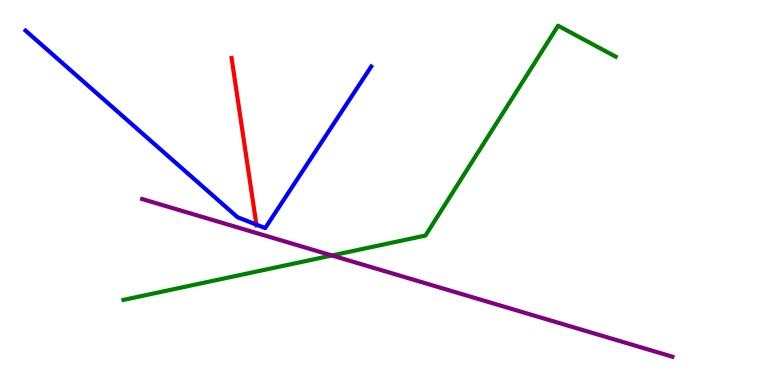[{'lines': ['blue', 'red'], 'intersections': [{'x': 3.31, 'y': 4.17}]}, {'lines': ['green', 'red'], 'intersections': []}, {'lines': ['purple', 'red'], 'intersections': []}, {'lines': ['blue', 'green'], 'intersections': []}, {'lines': ['blue', 'purple'], 'intersections': []}, {'lines': ['green', 'purple'], 'intersections': [{'x': 4.28, 'y': 3.36}]}]